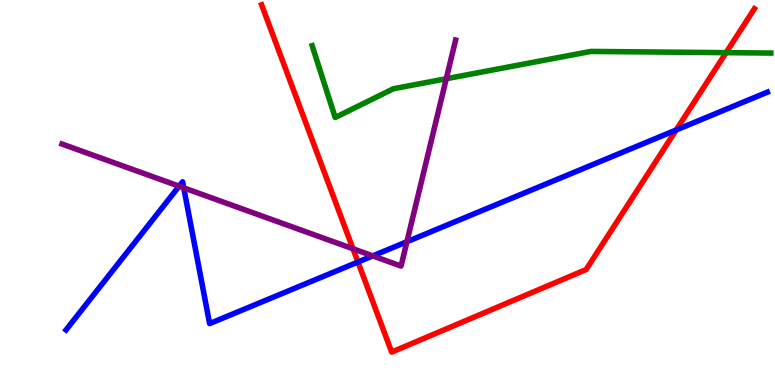[{'lines': ['blue', 'red'], 'intersections': [{'x': 4.62, 'y': 3.19}, {'x': 8.72, 'y': 6.62}]}, {'lines': ['green', 'red'], 'intersections': [{'x': 9.37, 'y': 8.63}]}, {'lines': ['purple', 'red'], 'intersections': [{'x': 4.55, 'y': 3.54}]}, {'lines': ['blue', 'green'], 'intersections': []}, {'lines': ['blue', 'purple'], 'intersections': [{'x': 2.31, 'y': 5.16}, {'x': 2.37, 'y': 5.12}, {'x': 4.81, 'y': 3.35}, {'x': 5.25, 'y': 3.72}]}, {'lines': ['green', 'purple'], 'intersections': [{'x': 5.76, 'y': 7.95}]}]